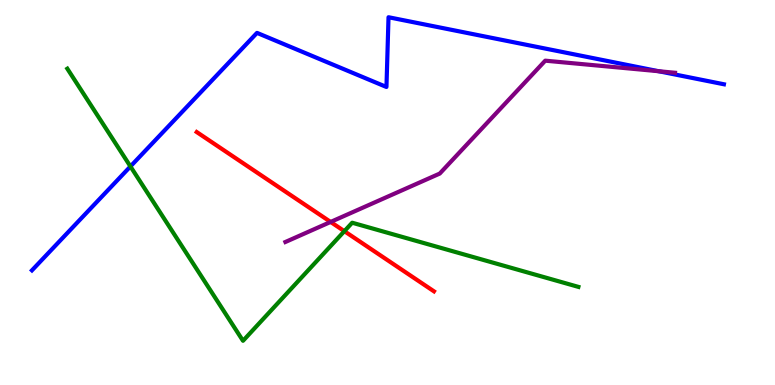[{'lines': ['blue', 'red'], 'intersections': []}, {'lines': ['green', 'red'], 'intersections': [{'x': 4.44, 'y': 4.0}]}, {'lines': ['purple', 'red'], 'intersections': [{'x': 4.27, 'y': 4.24}]}, {'lines': ['blue', 'green'], 'intersections': [{'x': 1.68, 'y': 5.68}]}, {'lines': ['blue', 'purple'], 'intersections': [{'x': 8.5, 'y': 8.15}]}, {'lines': ['green', 'purple'], 'intersections': []}]